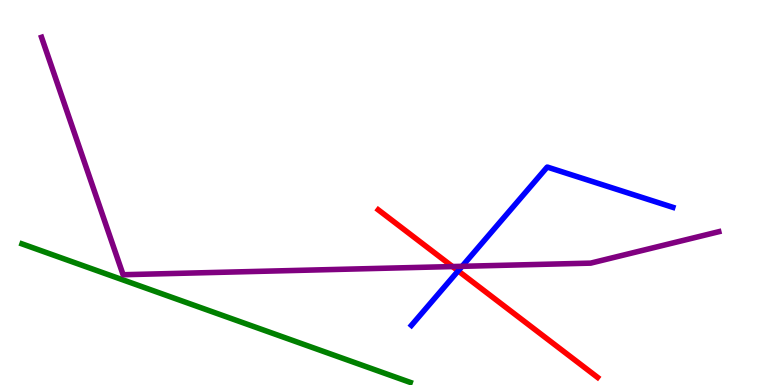[{'lines': ['blue', 'red'], 'intersections': [{'x': 5.91, 'y': 2.96}]}, {'lines': ['green', 'red'], 'intersections': []}, {'lines': ['purple', 'red'], 'intersections': [{'x': 5.84, 'y': 3.08}]}, {'lines': ['blue', 'green'], 'intersections': []}, {'lines': ['blue', 'purple'], 'intersections': [{'x': 5.96, 'y': 3.08}]}, {'lines': ['green', 'purple'], 'intersections': []}]